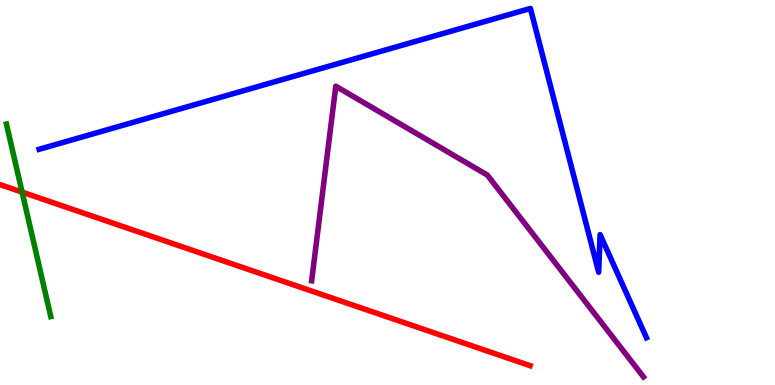[{'lines': ['blue', 'red'], 'intersections': []}, {'lines': ['green', 'red'], 'intersections': [{'x': 0.285, 'y': 5.01}]}, {'lines': ['purple', 'red'], 'intersections': []}, {'lines': ['blue', 'green'], 'intersections': []}, {'lines': ['blue', 'purple'], 'intersections': []}, {'lines': ['green', 'purple'], 'intersections': []}]